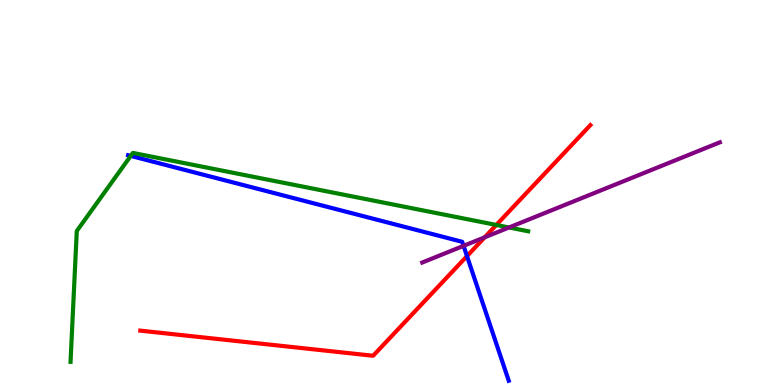[{'lines': ['blue', 'red'], 'intersections': [{'x': 6.03, 'y': 3.35}]}, {'lines': ['green', 'red'], 'intersections': [{'x': 6.4, 'y': 4.16}]}, {'lines': ['purple', 'red'], 'intersections': [{'x': 6.25, 'y': 3.84}]}, {'lines': ['blue', 'green'], 'intersections': [{'x': 1.69, 'y': 5.95}]}, {'lines': ['blue', 'purple'], 'intersections': [{'x': 5.98, 'y': 3.61}]}, {'lines': ['green', 'purple'], 'intersections': [{'x': 6.57, 'y': 4.09}]}]